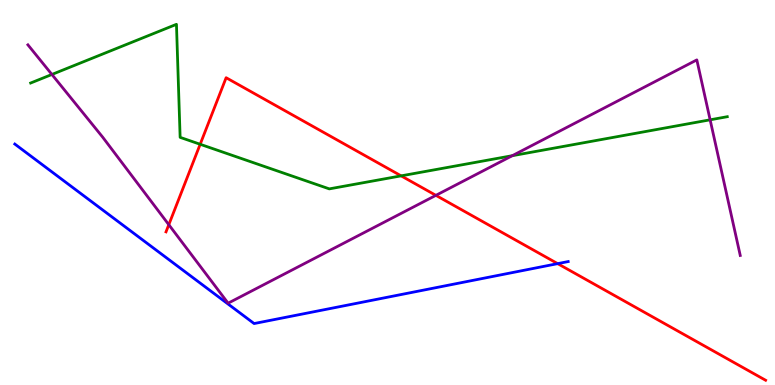[{'lines': ['blue', 'red'], 'intersections': [{'x': 7.2, 'y': 3.15}]}, {'lines': ['green', 'red'], 'intersections': [{'x': 2.58, 'y': 6.25}, {'x': 5.18, 'y': 5.43}]}, {'lines': ['purple', 'red'], 'intersections': [{'x': 2.18, 'y': 4.16}, {'x': 5.62, 'y': 4.93}]}, {'lines': ['blue', 'green'], 'intersections': []}, {'lines': ['blue', 'purple'], 'intersections': []}, {'lines': ['green', 'purple'], 'intersections': [{'x': 0.67, 'y': 8.07}, {'x': 6.61, 'y': 5.96}, {'x': 9.16, 'y': 6.89}]}]